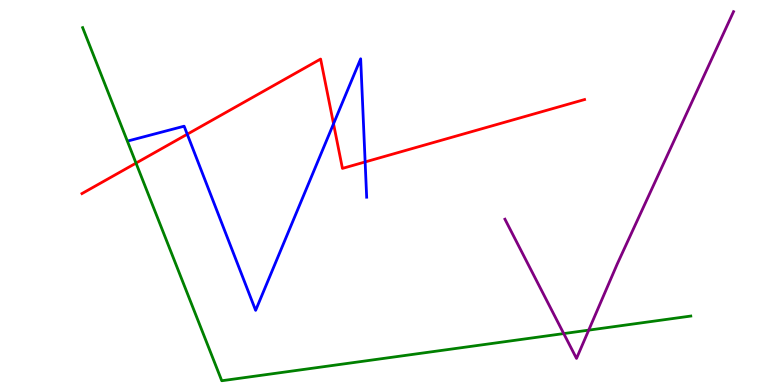[{'lines': ['blue', 'red'], 'intersections': [{'x': 2.42, 'y': 6.51}, {'x': 4.3, 'y': 6.79}, {'x': 4.71, 'y': 5.79}]}, {'lines': ['green', 'red'], 'intersections': [{'x': 1.76, 'y': 5.76}]}, {'lines': ['purple', 'red'], 'intersections': []}, {'lines': ['blue', 'green'], 'intersections': []}, {'lines': ['blue', 'purple'], 'intersections': []}, {'lines': ['green', 'purple'], 'intersections': [{'x': 7.27, 'y': 1.34}, {'x': 7.6, 'y': 1.43}]}]